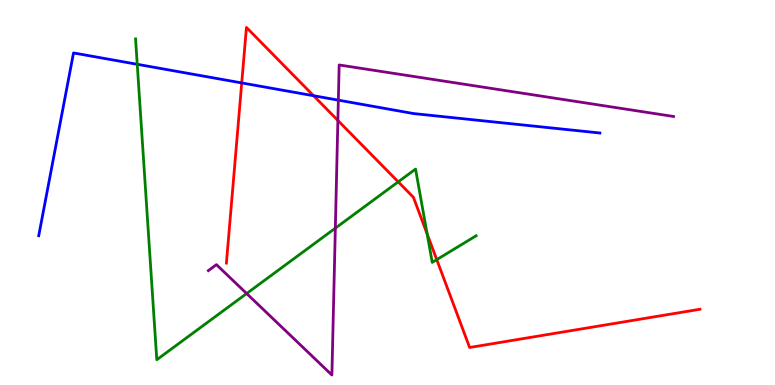[{'lines': ['blue', 'red'], 'intersections': [{'x': 3.12, 'y': 7.85}, {'x': 4.05, 'y': 7.51}]}, {'lines': ['green', 'red'], 'intersections': [{'x': 5.14, 'y': 5.28}, {'x': 5.51, 'y': 3.92}, {'x': 5.64, 'y': 3.26}]}, {'lines': ['purple', 'red'], 'intersections': [{'x': 4.36, 'y': 6.87}]}, {'lines': ['blue', 'green'], 'intersections': [{'x': 1.77, 'y': 8.33}]}, {'lines': ['blue', 'purple'], 'intersections': [{'x': 4.37, 'y': 7.4}]}, {'lines': ['green', 'purple'], 'intersections': [{'x': 3.18, 'y': 2.38}, {'x': 4.33, 'y': 4.07}]}]